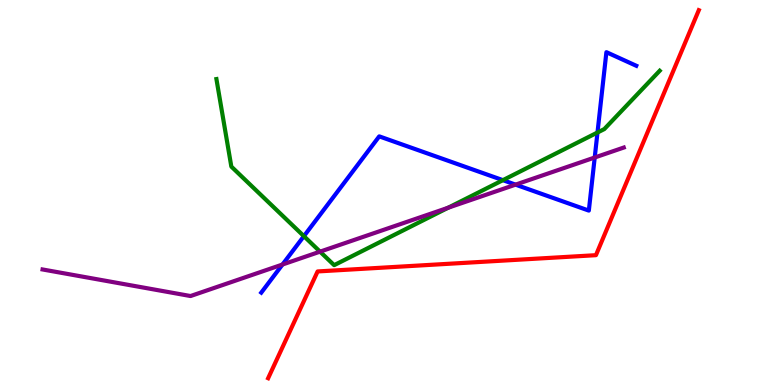[{'lines': ['blue', 'red'], 'intersections': []}, {'lines': ['green', 'red'], 'intersections': []}, {'lines': ['purple', 'red'], 'intersections': []}, {'lines': ['blue', 'green'], 'intersections': [{'x': 3.92, 'y': 3.87}, {'x': 6.49, 'y': 5.32}, {'x': 7.71, 'y': 6.56}]}, {'lines': ['blue', 'purple'], 'intersections': [{'x': 3.64, 'y': 3.13}, {'x': 6.65, 'y': 5.2}, {'x': 7.67, 'y': 5.91}]}, {'lines': ['green', 'purple'], 'intersections': [{'x': 4.13, 'y': 3.46}, {'x': 5.78, 'y': 4.6}]}]